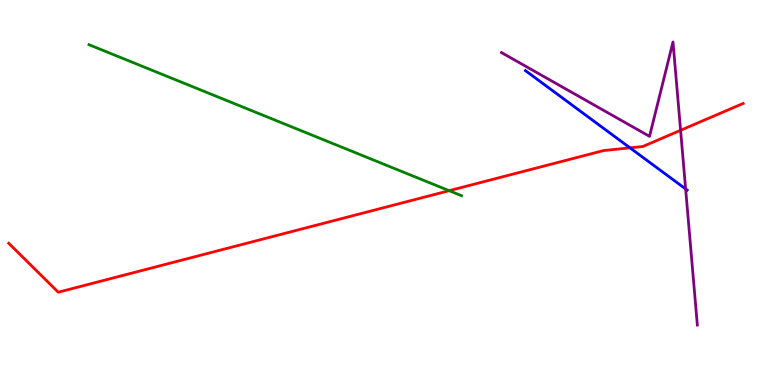[{'lines': ['blue', 'red'], 'intersections': [{'x': 8.13, 'y': 6.16}]}, {'lines': ['green', 'red'], 'intersections': [{'x': 5.8, 'y': 5.05}]}, {'lines': ['purple', 'red'], 'intersections': [{'x': 8.78, 'y': 6.62}]}, {'lines': ['blue', 'green'], 'intersections': []}, {'lines': ['blue', 'purple'], 'intersections': [{'x': 8.85, 'y': 5.09}]}, {'lines': ['green', 'purple'], 'intersections': []}]